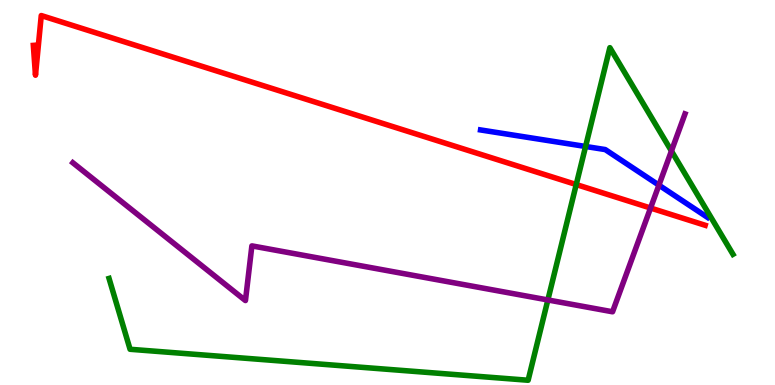[{'lines': ['blue', 'red'], 'intersections': []}, {'lines': ['green', 'red'], 'intersections': [{'x': 7.44, 'y': 5.21}]}, {'lines': ['purple', 'red'], 'intersections': [{'x': 8.39, 'y': 4.6}]}, {'lines': ['blue', 'green'], 'intersections': [{'x': 7.56, 'y': 6.2}]}, {'lines': ['blue', 'purple'], 'intersections': [{'x': 8.5, 'y': 5.19}]}, {'lines': ['green', 'purple'], 'intersections': [{'x': 7.07, 'y': 2.21}, {'x': 8.66, 'y': 6.08}]}]